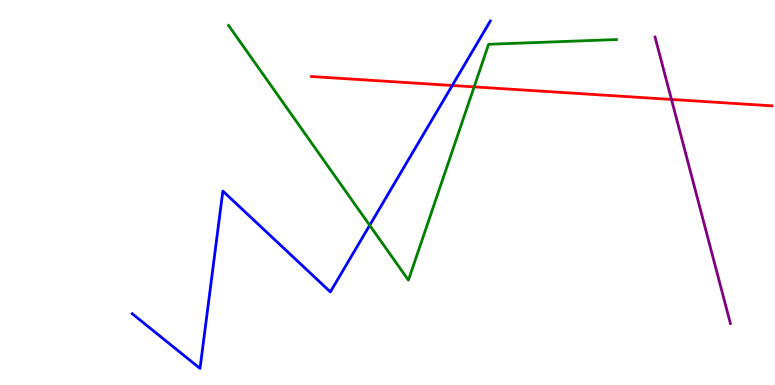[{'lines': ['blue', 'red'], 'intersections': [{'x': 5.84, 'y': 7.78}]}, {'lines': ['green', 'red'], 'intersections': [{'x': 6.12, 'y': 7.74}]}, {'lines': ['purple', 'red'], 'intersections': [{'x': 8.66, 'y': 7.42}]}, {'lines': ['blue', 'green'], 'intersections': [{'x': 4.77, 'y': 4.15}]}, {'lines': ['blue', 'purple'], 'intersections': []}, {'lines': ['green', 'purple'], 'intersections': []}]